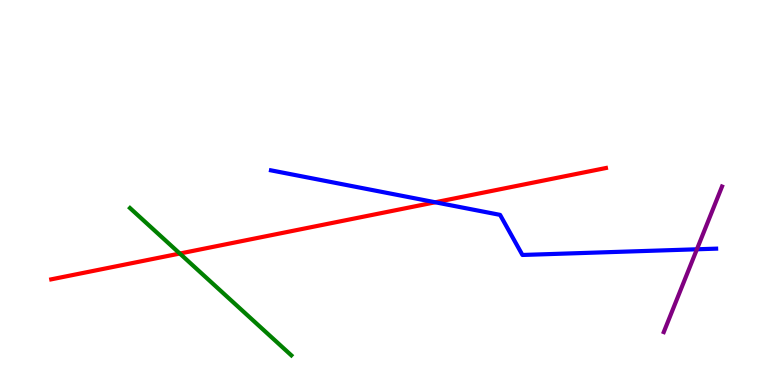[{'lines': ['blue', 'red'], 'intersections': [{'x': 5.62, 'y': 4.75}]}, {'lines': ['green', 'red'], 'intersections': [{'x': 2.32, 'y': 3.41}]}, {'lines': ['purple', 'red'], 'intersections': []}, {'lines': ['blue', 'green'], 'intersections': []}, {'lines': ['blue', 'purple'], 'intersections': [{'x': 8.99, 'y': 3.53}]}, {'lines': ['green', 'purple'], 'intersections': []}]